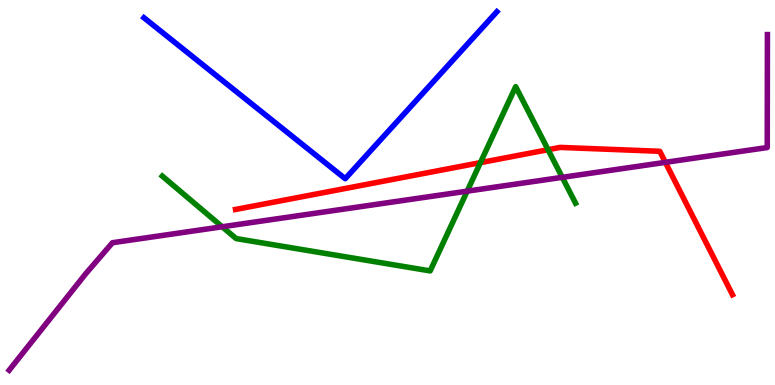[{'lines': ['blue', 'red'], 'intersections': []}, {'lines': ['green', 'red'], 'intersections': [{'x': 6.2, 'y': 5.78}, {'x': 7.07, 'y': 6.11}]}, {'lines': ['purple', 'red'], 'intersections': [{'x': 8.59, 'y': 5.78}]}, {'lines': ['blue', 'green'], 'intersections': []}, {'lines': ['blue', 'purple'], 'intersections': []}, {'lines': ['green', 'purple'], 'intersections': [{'x': 2.87, 'y': 4.11}, {'x': 6.03, 'y': 5.03}, {'x': 7.25, 'y': 5.39}]}]